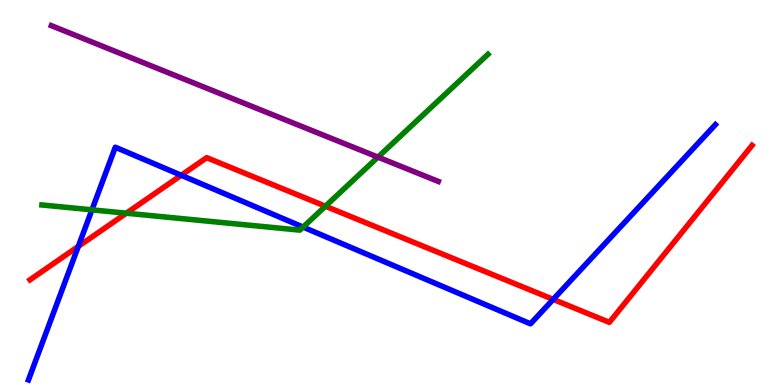[{'lines': ['blue', 'red'], 'intersections': [{'x': 1.01, 'y': 3.6}, {'x': 2.34, 'y': 5.45}, {'x': 7.14, 'y': 2.22}]}, {'lines': ['green', 'red'], 'intersections': [{'x': 1.63, 'y': 4.46}, {'x': 4.2, 'y': 4.64}]}, {'lines': ['purple', 'red'], 'intersections': []}, {'lines': ['blue', 'green'], 'intersections': [{'x': 1.19, 'y': 4.55}, {'x': 3.91, 'y': 4.1}]}, {'lines': ['blue', 'purple'], 'intersections': []}, {'lines': ['green', 'purple'], 'intersections': [{'x': 4.88, 'y': 5.92}]}]